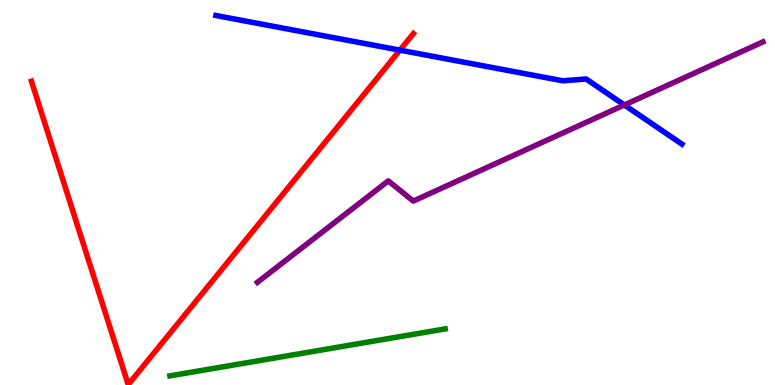[{'lines': ['blue', 'red'], 'intersections': [{'x': 5.16, 'y': 8.7}]}, {'lines': ['green', 'red'], 'intersections': []}, {'lines': ['purple', 'red'], 'intersections': []}, {'lines': ['blue', 'green'], 'intersections': []}, {'lines': ['blue', 'purple'], 'intersections': [{'x': 8.06, 'y': 7.27}]}, {'lines': ['green', 'purple'], 'intersections': []}]